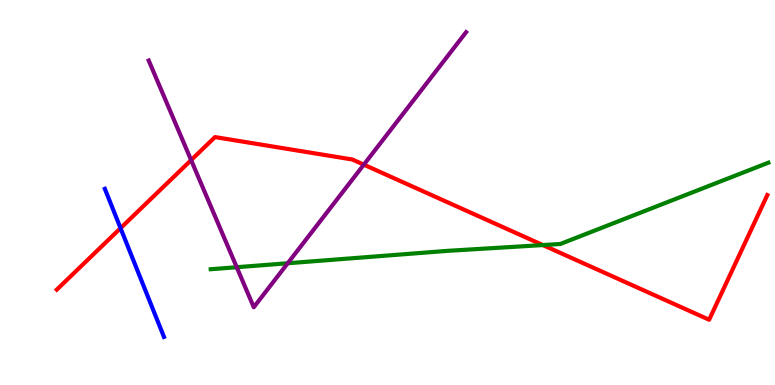[{'lines': ['blue', 'red'], 'intersections': [{'x': 1.56, 'y': 4.07}]}, {'lines': ['green', 'red'], 'intersections': [{'x': 7.0, 'y': 3.63}]}, {'lines': ['purple', 'red'], 'intersections': [{'x': 2.47, 'y': 5.84}, {'x': 4.69, 'y': 5.72}]}, {'lines': ['blue', 'green'], 'intersections': []}, {'lines': ['blue', 'purple'], 'intersections': []}, {'lines': ['green', 'purple'], 'intersections': [{'x': 3.05, 'y': 3.06}, {'x': 3.71, 'y': 3.16}]}]